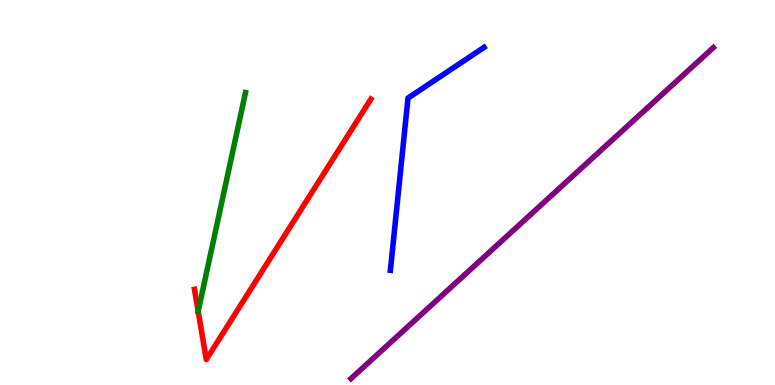[{'lines': ['blue', 'red'], 'intersections': []}, {'lines': ['green', 'red'], 'intersections': [{'x': 2.56, 'y': 1.91}]}, {'lines': ['purple', 'red'], 'intersections': []}, {'lines': ['blue', 'green'], 'intersections': []}, {'lines': ['blue', 'purple'], 'intersections': []}, {'lines': ['green', 'purple'], 'intersections': []}]